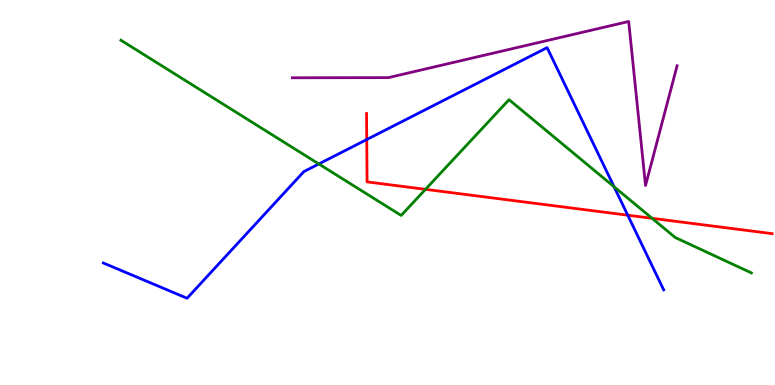[{'lines': ['blue', 'red'], 'intersections': [{'x': 4.73, 'y': 6.38}, {'x': 8.1, 'y': 4.41}]}, {'lines': ['green', 'red'], 'intersections': [{'x': 5.49, 'y': 5.08}, {'x': 8.41, 'y': 4.33}]}, {'lines': ['purple', 'red'], 'intersections': []}, {'lines': ['blue', 'green'], 'intersections': [{'x': 4.11, 'y': 5.74}, {'x': 7.92, 'y': 5.15}]}, {'lines': ['blue', 'purple'], 'intersections': []}, {'lines': ['green', 'purple'], 'intersections': []}]